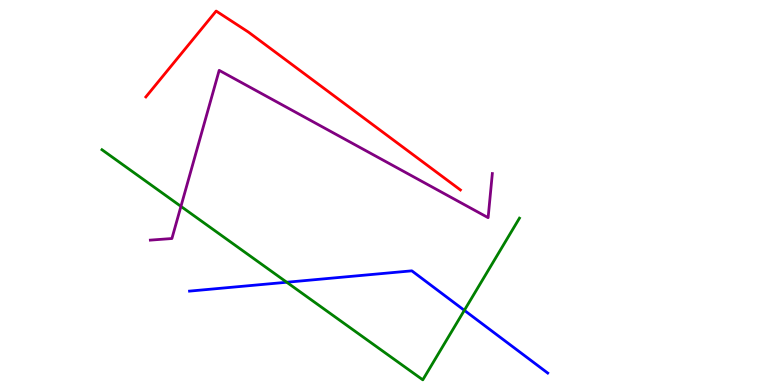[{'lines': ['blue', 'red'], 'intersections': []}, {'lines': ['green', 'red'], 'intersections': []}, {'lines': ['purple', 'red'], 'intersections': []}, {'lines': ['blue', 'green'], 'intersections': [{'x': 3.7, 'y': 2.67}, {'x': 5.99, 'y': 1.94}]}, {'lines': ['blue', 'purple'], 'intersections': []}, {'lines': ['green', 'purple'], 'intersections': [{'x': 2.33, 'y': 4.64}]}]